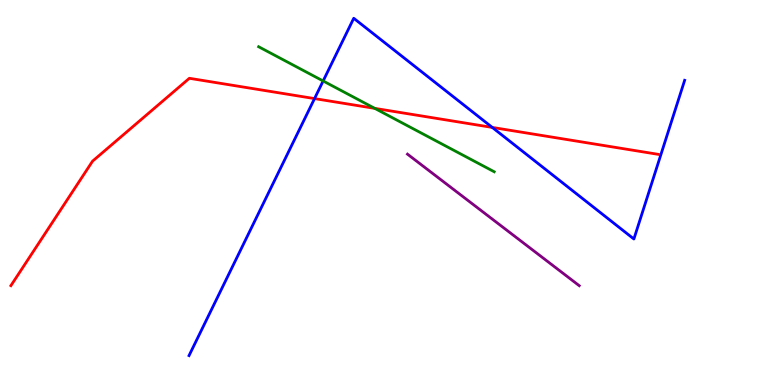[{'lines': ['blue', 'red'], 'intersections': [{'x': 4.06, 'y': 7.44}, {'x': 6.35, 'y': 6.69}]}, {'lines': ['green', 'red'], 'intersections': [{'x': 4.84, 'y': 7.19}]}, {'lines': ['purple', 'red'], 'intersections': []}, {'lines': ['blue', 'green'], 'intersections': [{'x': 4.17, 'y': 7.9}]}, {'lines': ['blue', 'purple'], 'intersections': []}, {'lines': ['green', 'purple'], 'intersections': []}]